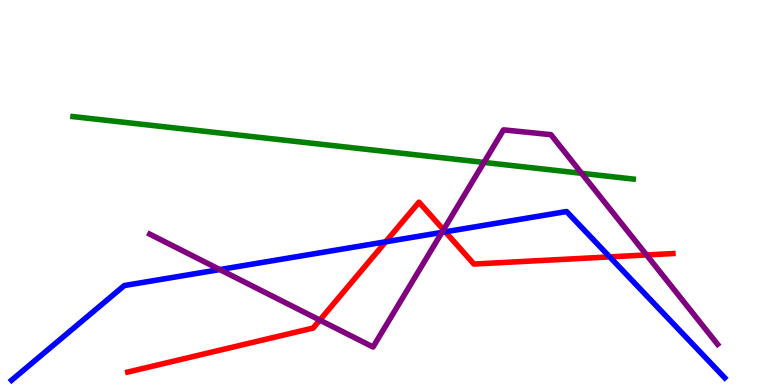[{'lines': ['blue', 'red'], 'intersections': [{'x': 4.98, 'y': 3.72}, {'x': 5.75, 'y': 3.98}, {'x': 7.87, 'y': 3.33}]}, {'lines': ['green', 'red'], 'intersections': []}, {'lines': ['purple', 'red'], 'intersections': [{'x': 4.13, 'y': 1.69}, {'x': 5.72, 'y': 4.03}, {'x': 8.34, 'y': 3.38}]}, {'lines': ['blue', 'green'], 'intersections': []}, {'lines': ['blue', 'purple'], 'intersections': [{'x': 2.84, 'y': 3.0}, {'x': 5.7, 'y': 3.96}]}, {'lines': ['green', 'purple'], 'intersections': [{'x': 6.24, 'y': 5.78}, {'x': 7.5, 'y': 5.5}]}]